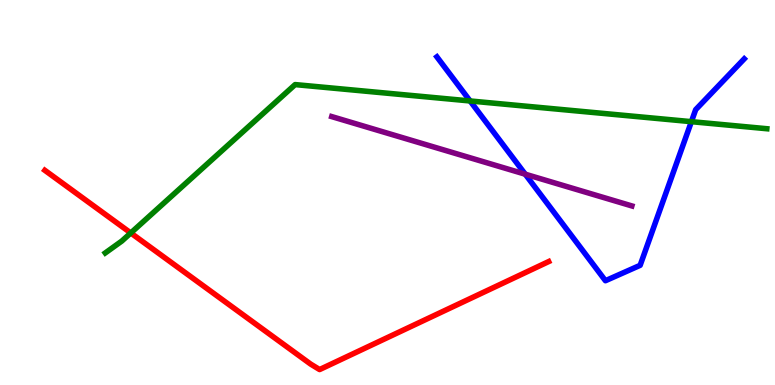[{'lines': ['blue', 'red'], 'intersections': []}, {'lines': ['green', 'red'], 'intersections': [{'x': 1.69, 'y': 3.95}]}, {'lines': ['purple', 'red'], 'intersections': []}, {'lines': ['blue', 'green'], 'intersections': [{'x': 6.07, 'y': 7.38}, {'x': 8.92, 'y': 6.84}]}, {'lines': ['blue', 'purple'], 'intersections': [{'x': 6.78, 'y': 5.48}]}, {'lines': ['green', 'purple'], 'intersections': []}]